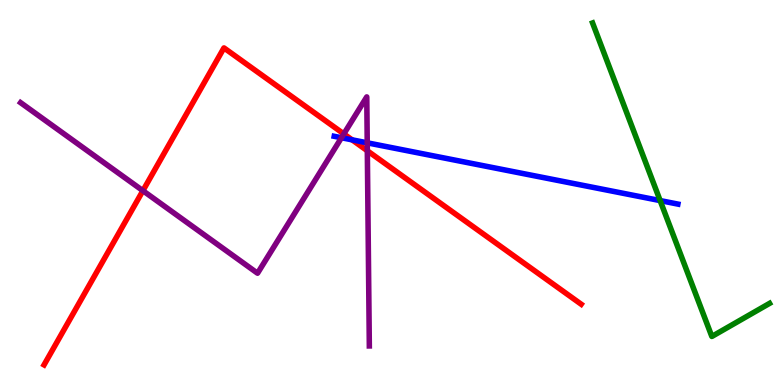[{'lines': ['blue', 'red'], 'intersections': [{'x': 4.54, 'y': 6.37}]}, {'lines': ['green', 'red'], 'intersections': []}, {'lines': ['purple', 'red'], 'intersections': [{'x': 1.84, 'y': 5.05}, {'x': 4.44, 'y': 6.52}, {'x': 4.74, 'y': 6.08}]}, {'lines': ['blue', 'green'], 'intersections': [{'x': 8.52, 'y': 4.79}]}, {'lines': ['blue', 'purple'], 'intersections': [{'x': 4.41, 'y': 6.42}, {'x': 4.74, 'y': 6.29}]}, {'lines': ['green', 'purple'], 'intersections': []}]